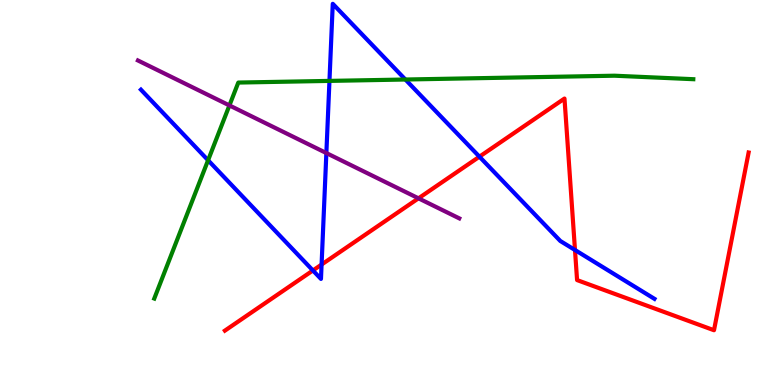[{'lines': ['blue', 'red'], 'intersections': [{'x': 4.04, 'y': 2.97}, {'x': 4.15, 'y': 3.13}, {'x': 6.19, 'y': 5.93}, {'x': 7.42, 'y': 3.51}]}, {'lines': ['green', 'red'], 'intersections': []}, {'lines': ['purple', 'red'], 'intersections': [{'x': 5.4, 'y': 4.85}]}, {'lines': ['blue', 'green'], 'intersections': [{'x': 2.68, 'y': 5.84}, {'x': 4.25, 'y': 7.9}, {'x': 5.23, 'y': 7.93}]}, {'lines': ['blue', 'purple'], 'intersections': [{'x': 4.21, 'y': 6.02}]}, {'lines': ['green', 'purple'], 'intersections': [{'x': 2.96, 'y': 7.26}]}]